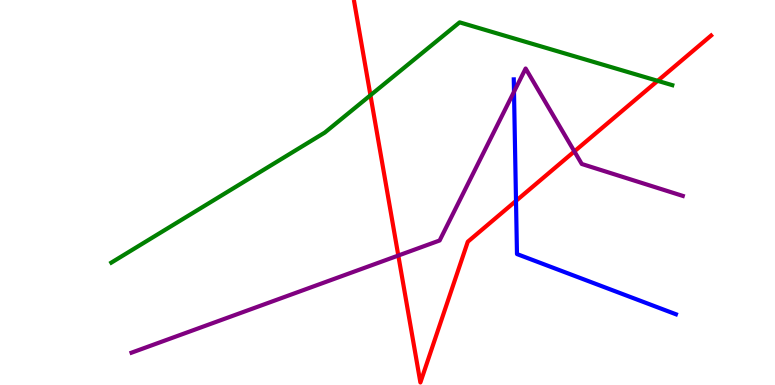[{'lines': ['blue', 'red'], 'intersections': [{'x': 6.66, 'y': 4.78}]}, {'lines': ['green', 'red'], 'intersections': [{'x': 4.78, 'y': 7.53}, {'x': 8.49, 'y': 7.9}]}, {'lines': ['purple', 'red'], 'intersections': [{'x': 5.14, 'y': 3.36}, {'x': 7.41, 'y': 6.07}]}, {'lines': ['blue', 'green'], 'intersections': []}, {'lines': ['blue', 'purple'], 'intersections': [{'x': 6.63, 'y': 7.62}]}, {'lines': ['green', 'purple'], 'intersections': []}]